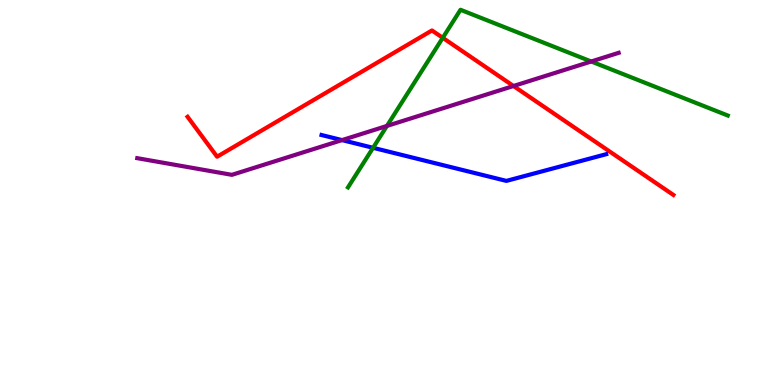[{'lines': ['blue', 'red'], 'intersections': []}, {'lines': ['green', 'red'], 'intersections': [{'x': 5.71, 'y': 9.02}]}, {'lines': ['purple', 'red'], 'intersections': [{'x': 6.63, 'y': 7.77}]}, {'lines': ['blue', 'green'], 'intersections': [{'x': 4.81, 'y': 6.16}]}, {'lines': ['blue', 'purple'], 'intersections': [{'x': 4.41, 'y': 6.36}]}, {'lines': ['green', 'purple'], 'intersections': [{'x': 4.99, 'y': 6.73}, {'x': 7.63, 'y': 8.4}]}]